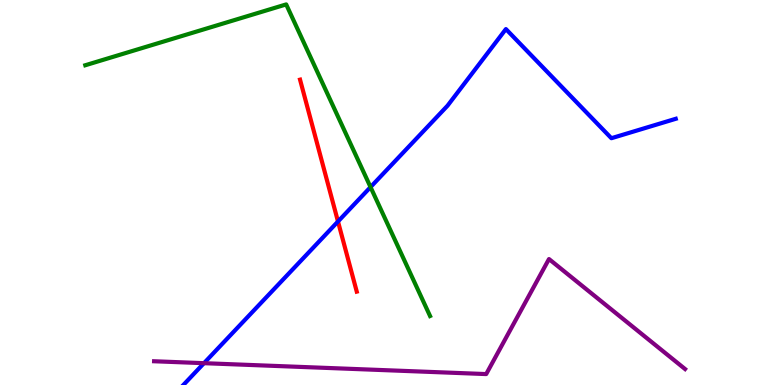[{'lines': ['blue', 'red'], 'intersections': [{'x': 4.36, 'y': 4.25}]}, {'lines': ['green', 'red'], 'intersections': []}, {'lines': ['purple', 'red'], 'intersections': []}, {'lines': ['blue', 'green'], 'intersections': [{'x': 4.78, 'y': 5.14}]}, {'lines': ['blue', 'purple'], 'intersections': [{'x': 2.63, 'y': 0.567}]}, {'lines': ['green', 'purple'], 'intersections': []}]